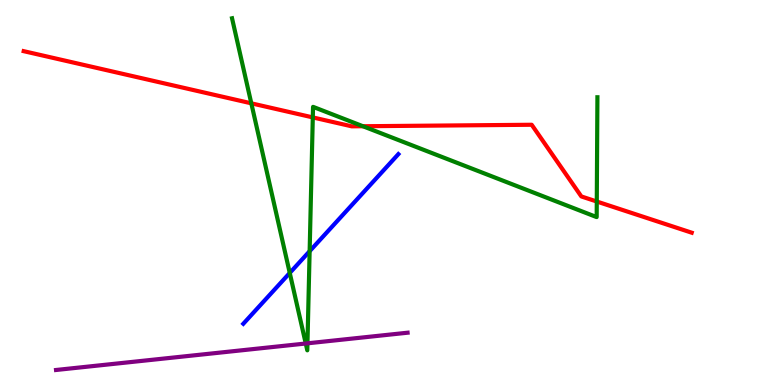[{'lines': ['blue', 'red'], 'intersections': []}, {'lines': ['green', 'red'], 'intersections': [{'x': 3.24, 'y': 7.32}, {'x': 4.04, 'y': 6.95}, {'x': 4.68, 'y': 6.72}, {'x': 7.7, 'y': 4.77}]}, {'lines': ['purple', 'red'], 'intersections': []}, {'lines': ['blue', 'green'], 'intersections': [{'x': 3.74, 'y': 2.91}, {'x': 4.0, 'y': 3.48}]}, {'lines': ['blue', 'purple'], 'intersections': []}, {'lines': ['green', 'purple'], 'intersections': [{'x': 3.95, 'y': 1.08}, {'x': 3.97, 'y': 1.08}]}]